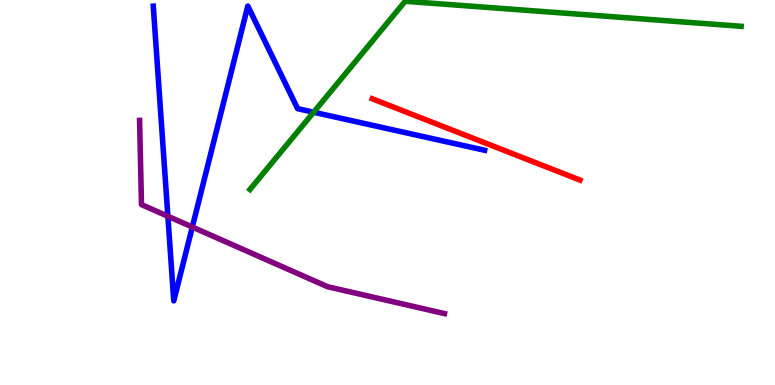[{'lines': ['blue', 'red'], 'intersections': []}, {'lines': ['green', 'red'], 'intersections': []}, {'lines': ['purple', 'red'], 'intersections': []}, {'lines': ['blue', 'green'], 'intersections': [{'x': 4.05, 'y': 7.08}]}, {'lines': ['blue', 'purple'], 'intersections': [{'x': 2.17, 'y': 4.38}, {'x': 2.48, 'y': 4.1}]}, {'lines': ['green', 'purple'], 'intersections': []}]